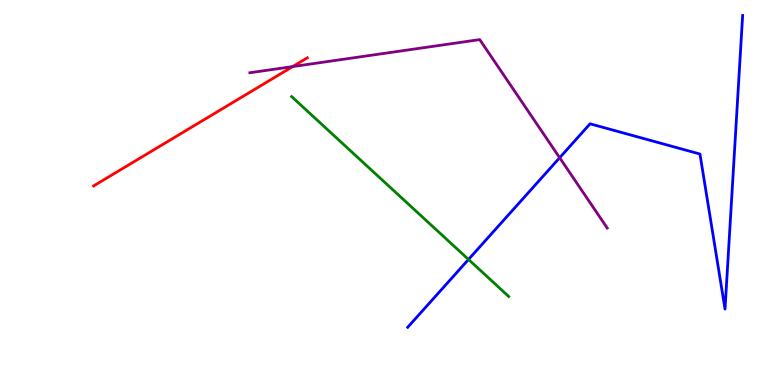[{'lines': ['blue', 'red'], 'intersections': []}, {'lines': ['green', 'red'], 'intersections': []}, {'lines': ['purple', 'red'], 'intersections': [{'x': 3.78, 'y': 8.27}]}, {'lines': ['blue', 'green'], 'intersections': [{'x': 6.05, 'y': 3.26}]}, {'lines': ['blue', 'purple'], 'intersections': [{'x': 7.22, 'y': 5.9}]}, {'lines': ['green', 'purple'], 'intersections': []}]